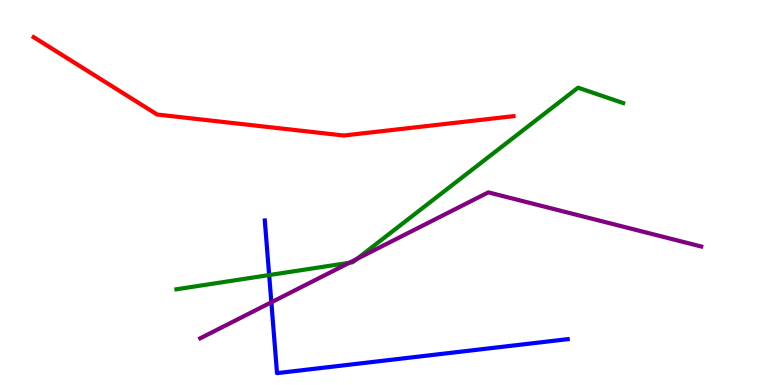[{'lines': ['blue', 'red'], 'intersections': []}, {'lines': ['green', 'red'], 'intersections': []}, {'lines': ['purple', 'red'], 'intersections': []}, {'lines': ['blue', 'green'], 'intersections': [{'x': 3.47, 'y': 2.86}]}, {'lines': ['blue', 'purple'], 'intersections': [{'x': 3.5, 'y': 2.15}]}, {'lines': ['green', 'purple'], 'intersections': [{'x': 4.51, 'y': 3.17}, {'x': 4.6, 'y': 3.27}]}]